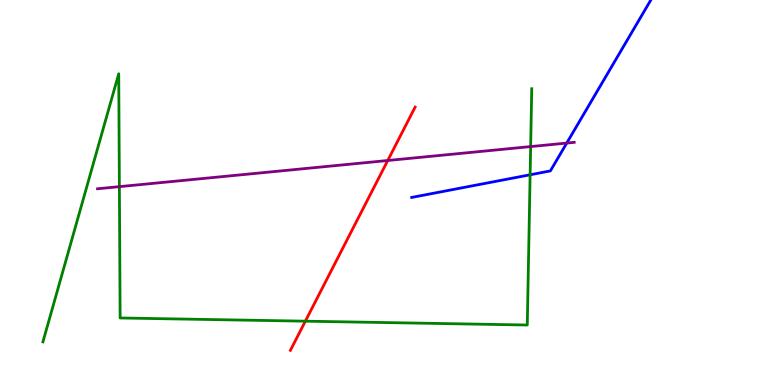[{'lines': ['blue', 'red'], 'intersections': []}, {'lines': ['green', 'red'], 'intersections': [{'x': 3.94, 'y': 1.66}]}, {'lines': ['purple', 'red'], 'intersections': [{'x': 5.0, 'y': 5.83}]}, {'lines': ['blue', 'green'], 'intersections': [{'x': 6.84, 'y': 5.46}]}, {'lines': ['blue', 'purple'], 'intersections': [{'x': 7.31, 'y': 6.28}]}, {'lines': ['green', 'purple'], 'intersections': [{'x': 1.54, 'y': 5.15}, {'x': 6.85, 'y': 6.19}]}]